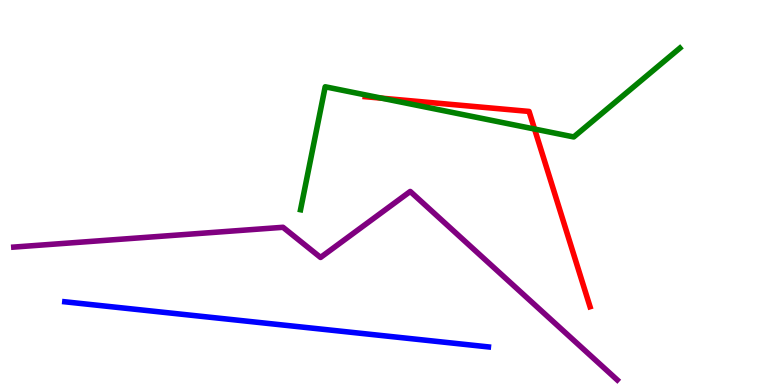[{'lines': ['blue', 'red'], 'intersections': []}, {'lines': ['green', 'red'], 'intersections': [{'x': 4.92, 'y': 7.45}, {'x': 6.9, 'y': 6.65}]}, {'lines': ['purple', 'red'], 'intersections': []}, {'lines': ['blue', 'green'], 'intersections': []}, {'lines': ['blue', 'purple'], 'intersections': []}, {'lines': ['green', 'purple'], 'intersections': []}]